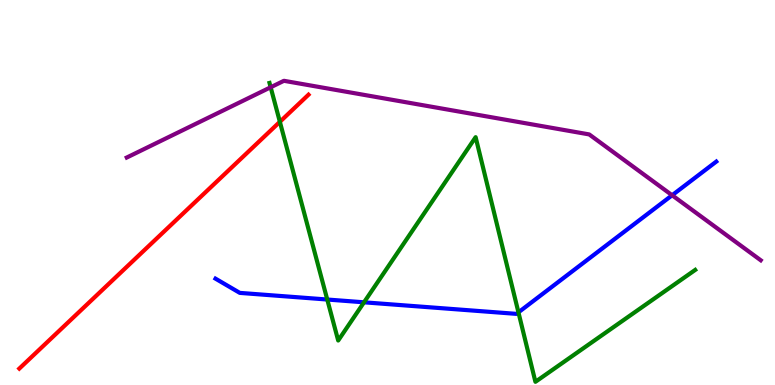[{'lines': ['blue', 'red'], 'intersections': []}, {'lines': ['green', 'red'], 'intersections': [{'x': 3.61, 'y': 6.84}]}, {'lines': ['purple', 'red'], 'intersections': []}, {'lines': ['blue', 'green'], 'intersections': [{'x': 4.22, 'y': 2.22}, {'x': 4.7, 'y': 2.15}, {'x': 6.69, 'y': 1.89}]}, {'lines': ['blue', 'purple'], 'intersections': [{'x': 8.67, 'y': 4.93}]}, {'lines': ['green', 'purple'], 'intersections': [{'x': 3.49, 'y': 7.73}]}]